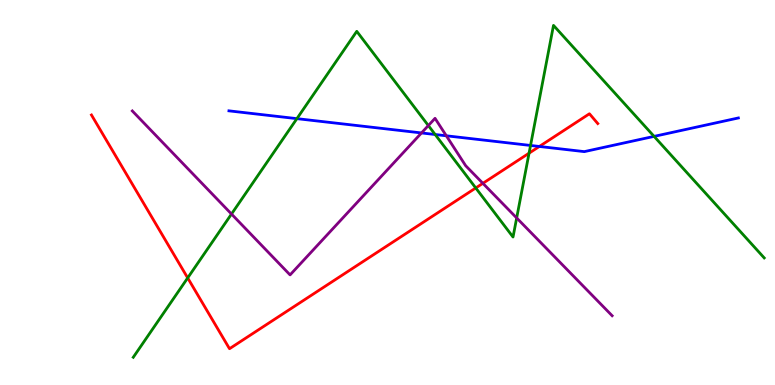[{'lines': ['blue', 'red'], 'intersections': [{'x': 6.96, 'y': 6.2}]}, {'lines': ['green', 'red'], 'intersections': [{'x': 2.42, 'y': 2.78}, {'x': 6.14, 'y': 5.12}, {'x': 6.83, 'y': 6.02}]}, {'lines': ['purple', 'red'], 'intersections': [{'x': 6.23, 'y': 5.24}]}, {'lines': ['blue', 'green'], 'intersections': [{'x': 3.83, 'y': 6.92}, {'x': 5.61, 'y': 6.51}, {'x': 6.85, 'y': 6.22}, {'x': 8.44, 'y': 6.46}]}, {'lines': ['blue', 'purple'], 'intersections': [{'x': 5.44, 'y': 6.55}, {'x': 5.76, 'y': 6.47}]}, {'lines': ['green', 'purple'], 'intersections': [{'x': 2.99, 'y': 4.44}, {'x': 5.53, 'y': 6.74}, {'x': 6.67, 'y': 4.34}]}]